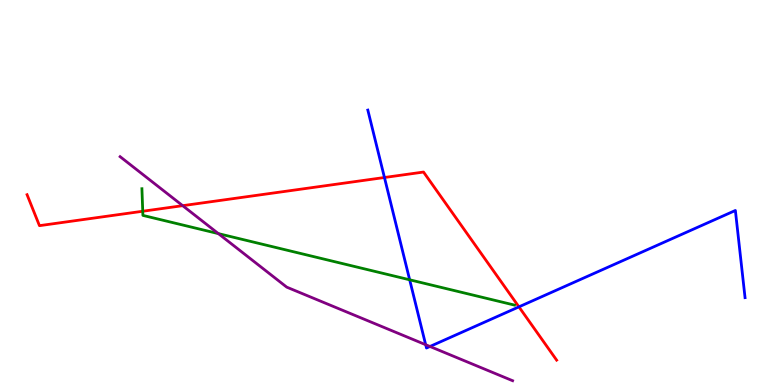[{'lines': ['blue', 'red'], 'intersections': [{'x': 4.96, 'y': 5.39}, {'x': 6.7, 'y': 2.03}]}, {'lines': ['green', 'red'], 'intersections': [{'x': 1.84, 'y': 4.51}]}, {'lines': ['purple', 'red'], 'intersections': [{'x': 2.36, 'y': 4.66}]}, {'lines': ['blue', 'green'], 'intersections': [{'x': 5.29, 'y': 2.73}]}, {'lines': ['blue', 'purple'], 'intersections': [{'x': 5.49, 'y': 1.05}, {'x': 5.55, 'y': 1.0}]}, {'lines': ['green', 'purple'], 'intersections': [{'x': 2.82, 'y': 3.93}]}]